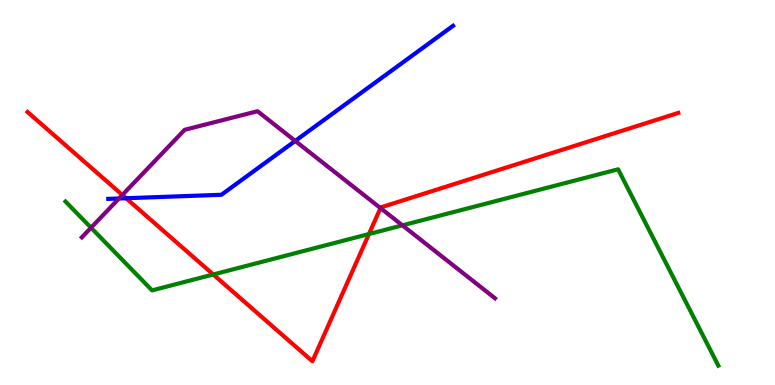[{'lines': ['blue', 'red'], 'intersections': [{'x': 1.63, 'y': 4.85}]}, {'lines': ['green', 'red'], 'intersections': [{'x': 2.75, 'y': 2.87}, {'x': 4.76, 'y': 3.92}]}, {'lines': ['purple', 'red'], 'intersections': [{'x': 1.58, 'y': 4.94}, {'x': 4.91, 'y': 4.6}]}, {'lines': ['blue', 'green'], 'intersections': []}, {'lines': ['blue', 'purple'], 'intersections': [{'x': 1.54, 'y': 4.84}, {'x': 3.81, 'y': 6.34}]}, {'lines': ['green', 'purple'], 'intersections': [{'x': 1.17, 'y': 4.09}, {'x': 5.19, 'y': 4.15}]}]